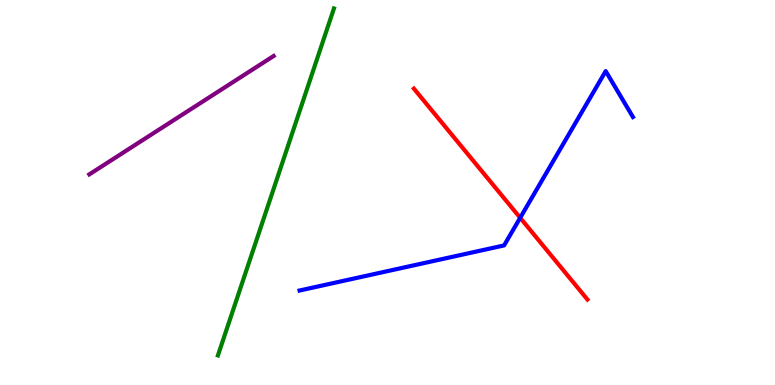[{'lines': ['blue', 'red'], 'intersections': [{'x': 6.71, 'y': 4.34}]}, {'lines': ['green', 'red'], 'intersections': []}, {'lines': ['purple', 'red'], 'intersections': []}, {'lines': ['blue', 'green'], 'intersections': []}, {'lines': ['blue', 'purple'], 'intersections': []}, {'lines': ['green', 'purple'], 'intersections': []}]